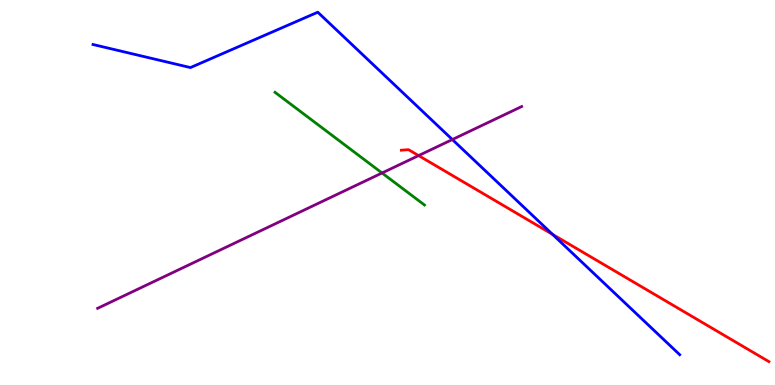[{'lines': ['blue', 'red'], 'intersections': [{'x': 7.13, 'y': 3.91}]}, {'lines': ['green', 'red'], 'intersections': []}, {'lines': ['purple', 'red'], 'intersections': [{'x': 5.4, 'y': 5.96}]}, {'lines': ['blue', 'green'], 'intersections': []}, {'lines': ['blue', 'purple'], 'intersections': [{'x': 5.84, 'y': 6.38}]}, {'lines': ['green', 'purple'], 'intersections': [{'x': 4.93, 'y': 5.51}]}]